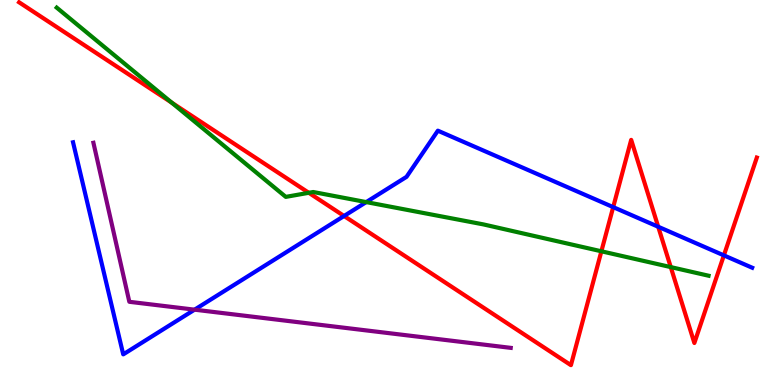[{'lines': ['blue', 'red'], 'intersections': [{'x': 4.44, 'y': 4.39}, {'x': 7.91, 'y': 4.62}, {'x': 8.49, 'y': 4.11}, {'x': 9.34, 'y': 3.37}]}, {'lines': ['green', 'red'], 'intersections': [{'x': 2.22, 'y': 7.33}, {'x': 3.98, 'y': 4.99}, {'x': 7.76, 'y': 3.47}, {'x': 8.65, 'y': 3.06}]}, {'lines': ['purple', 'red'], 'intersections': []}, {'lines': ['blue', 'green'], 'intersections': [{'x': 4.73, 'y': 4.75}]}, {'lines': ['blue', 'purple'], 'intersections': [{'x': 2.51, 'y': 1.96}]}, {'lines': ['green', 'purple'], 'intersections': []}]